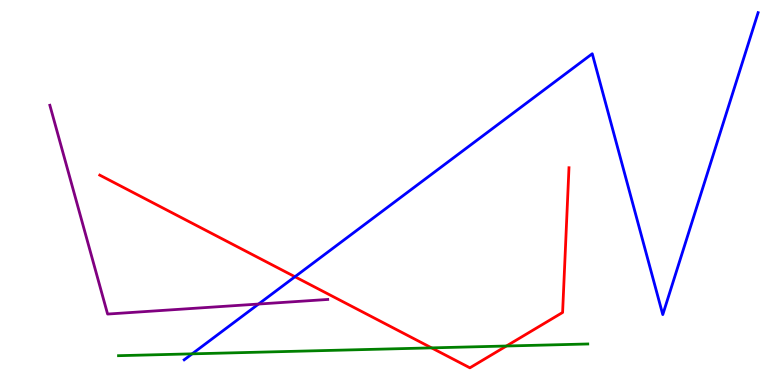[{'lines': ['blue', 'red'], 'intersections': [{'x': 3.81, 'y': 2.81}]}, {'lines': ['green', 'red'], 'intersections': [{'x': 5.57, 'y': 0.964}, {'x': 6.53, 'y': 1.01}]}, {'lines': ['purple', 'red'], 'intersections': []}, {'lines': ['blue', 'green'], 'intersections': [{'x': 2.48, 'y': 0.809}]}, {'lines': ['blue', 'purple'], 'intersections': [{'x': 3.34, 'y': 2.1}]}, {'lines': ['green', 'purple'], 'intersections': []}]